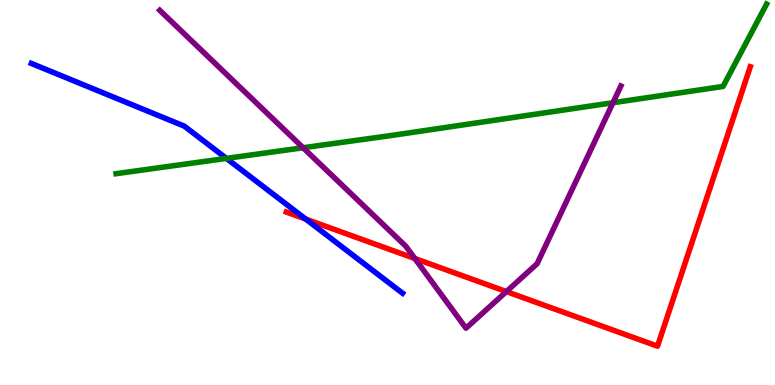[{'lines': ['blue', 'red'], 'intersections': [{'x': 3.94, 'y': 4.31}]}, {'lines': ['green', 'red'], 'intersections': []}, {'lines': ['purple', 'red'], 'intersections': [{'x': 5.35, 'y': 3.29}, {'x': 6.53, 'y': 2.43}]}, {'lines': ['blue', 'green'], 'intersections': [{'x': 2.92, 'y': 5.89}]}, {'lines': ['blue', 'purple'], 'intersections': []}, {'lines': ['green', 'purple'], 'intersections': [{'x': 3.91, 'y': 6.16}, {'x': 7.91, 'y': 7.33}]}]